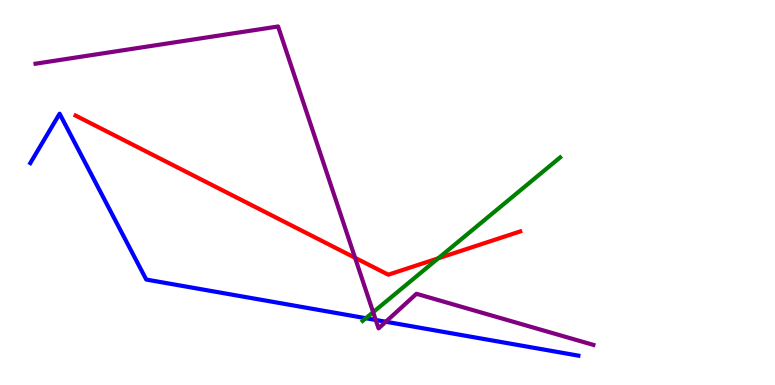[{'lines': ['blue', 'red'], 'intersections': []}, {'lines': ['green', 'red'], 'intersections': [{'x': 5.65, 'y': 3.29}]}, {'lines': ['purple', 'red'], 'intersections': [{'x': 4.58, 'y': 3.3}]}, {'lines': ['blue', 'green'], 'intersections': [{'x': 4.72, 'y': 1.73}]}, {'lines': ['blue', 'purple'], 'intersections': [{'x': 4.85, 'y': 1.69}, {'x': 4.98, 'y': 1.64}]}, {'lines': ['green', 'purple'], 'intersections': [{'x': 4.81, 'y': 1.89}]}]